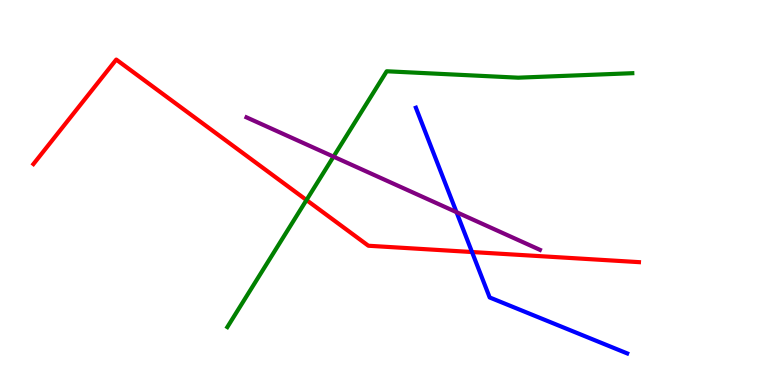[{'lines': ['blue', 'red'], 'intersections': [{'x': 6.09, 'y': 3.45}]}, {'lines': ['green', 'red'], 'intersections': [{'x': 3.95, 'y': 4.8}]}, {'lines': ['purple', 'red'], 'intersections': []}, {'lines': ['blue', 'green'], 'intersections': []}, {'lines': ['blue', 'purple'], 'intersections': [{'x': 5.89, 'y': 4.49}]}, {'lines': ['green', 'purple'], 'intersections': [{'x': 4.3, 'y': 5.93}]}]